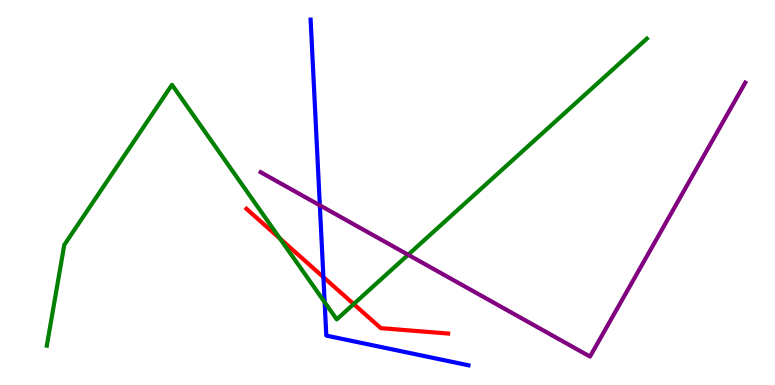[{'lines': ['blue', 'red'], 'intersections': [{'x': 4.17, 'y': 2.8}]}, {'lines': ['green', 'red'], 'intersections': [{'x': 3.61, 'y': 3.8}, {'x': 4.56, 'y': 2.1}]}, {'lines': ['purple', 'red'], 'intersections': []}, {'lines': ['blue', 'green'], 'intersections': [{'x': 4.19, 'y': 2.15}]}, {'lines': ['blue', 'purple'], 'intersections': [{'x': 4.13, 'y': 4.67}]}, {'lines': ['green', 'purple'], 'intersections': [{'x': 5.27, 'y': 3.38}]}]